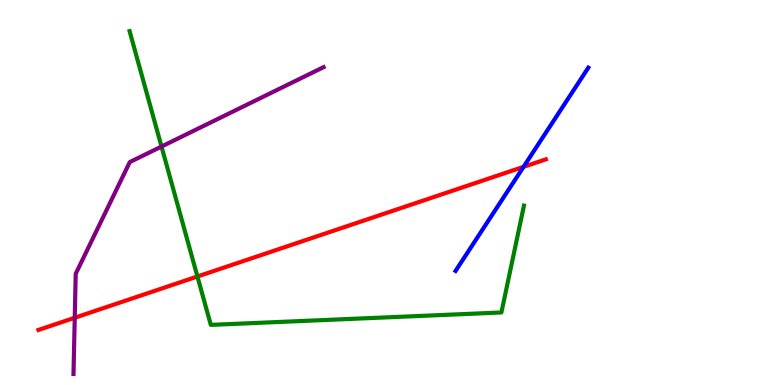[{'lines': ['blue', 'red'], 'intersections': [{'x': 6.76, 'y': 5.67}]}, {'lines': ['green', 'red'], 'intersections': [{'x': 2.55, 'y': 2.82}]}, {'lines': ['purple', 'red'], 'intersections': [{'x': 0.964, 'y': 1.75}]}, {'lines': ['blue', 'green'], 'intersections': []}, {'lines': ['blue', 'purple'], 'intersections': []}, {'lines': ['green', 'purple'], 'intersections': [{'x': 2.08, 'y': 6.19}]}]